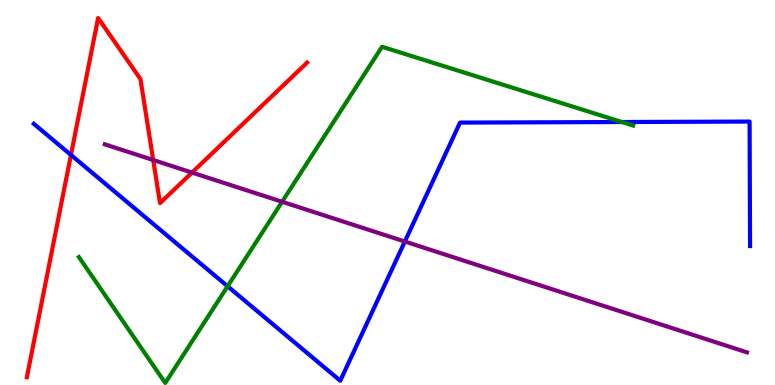[{'lines': ['blue', 'red'], 'intersections': [{'x': 0.916, 'y': 5.98}]}, {'lines': ['green', 'red'], 'intersections': []}, {'lines': ['purple', 'red'], 'intersections': [{'x': 1.98, 'y': 5.84}, {'x': 2.48, 'y': 5.52}]}, {'lines': ['blue', 'green'], 'intersections': [{'x': 2.94, 'y': 2.56}, {'x': 8.02, 'y': 6.83}]}, {'lines': ['blue', 'purple'], 'intersections': [{'x': 5.22, 'y': 3.73}]}, {'lines': ['green', 'purple'], 'intersections': [{'x': 3.64, 'y': 4.76}]}]